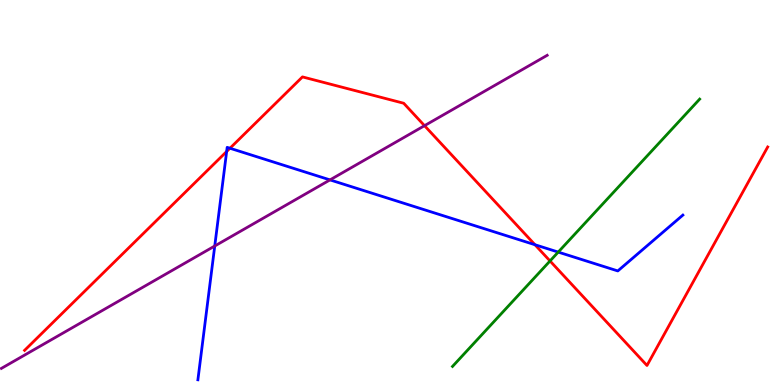[{'lines': ['blue', 'red'], 'intersections': [{'x': 2.92, 'y': 6.06}, {'x': 2.97, 'y': 6.15}, {'x': 6.9, 'y': 3.64}]}, {'lines': ['green', 'red'], 'intersections': [{'x': 7.1, 'y': 3.22}]}, {'lines': ['purple', 'red'], 'intersections': [{'x': 5.48, 'y': 6.74}]}, {'lines': ['blue', 'green'], 'intersections': [{'x': 7.2, 'y': 3.45}]}, {'lines': ['blue', 'purple'], 'intersections': [{'x': 2.77, 'y': 3.61}, {'x': 4.26, 'y': 5.33}]}, {'lines': ['green', 'purple'], 'intersections': []}]